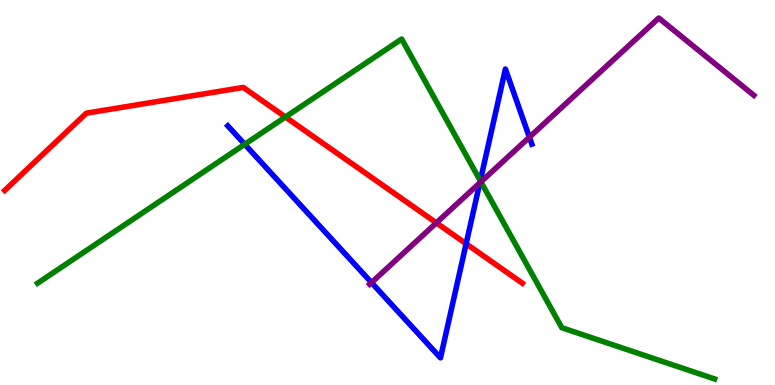[{'lines': ['blue', 'red'], 'intersections': [{'x': 6.01, 'y': 3.67}]}, {'lines': ['green', 'red'], 'intersections': [{'x': 3.68, 'y': 6.96}]}, {'lines': ['purple', 'red'], 'intersections': [{'x': 5.63, 'y': 4.21}]}, {'lines': ['blue', 'green'], 'intersections': [{'x': 3.16, 'y': 6.25}, {'x': 6.2, 'y': 5.3}]}, {'lines': ['blue', 'purple'], 'intersections': [{'x': 4.79, 'y': 2.66}, {'x': 6.19, 'y': 5.25}, {'x': 6.83, 'y': 6.44}]}, {'lines': ['green', 'purple'], 'intersections': [{'x': 6.21, 'y': 5.28}]}]